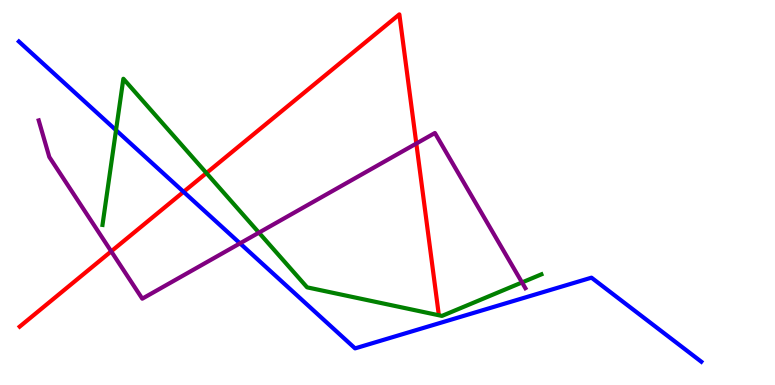[{'lines': ['blue', 'red'], 'intersections': [{'x': 2.37, 'y': 5.02}]}, {'lines': ['green', 'red'], 'intersections': [{'x': 2.66, 'y': 5.51}]}, {'lines': ['purple', 'red'], 'intersections': [{'x': 1.44, 'y': 3.47}, {'x': 5.37, 'y': 6.27}]}, {'lines': ['blue', 'green'], 'intersections': [{'x': 1.5, 'y': 6.62}]}, {'lines': ['blue', 'purple'], 'intersections': [{'x': 3.1, 'y': 3.68}]}, {'lines': ['green', 'purple'], 'intersections': [{'x': 3.34, 'y': 3.96}, {'x': 6.74, 'y': 2.66}]}]